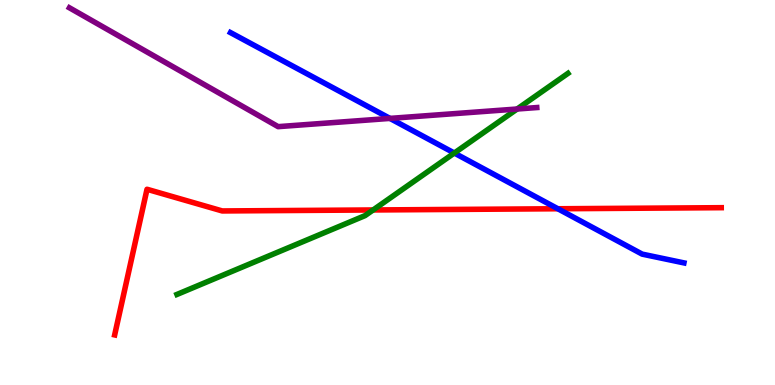[{'lines': ['blue', 'red'], 'intersections': [{'x': 7.2, 'y': 4.58}]}, {'lines': ['green', 'red'], 'intersections': [{'x': 4.81, 'y': 4.55}]}, {'lines': ['purple', 'red'], 'intersections': []}, {'lines': ['blue', 'green'], 'intersections': [{'x': 5.86, 'y': 6.02}]}, {'lines': ['blue', 'purple'], 'intersections': [{'x': 5.03, 'y': 6.92}]}, {'lines': ['green', 'purple'], 'intersections': [{'x': 6.67, 'y': 7.17}]}]